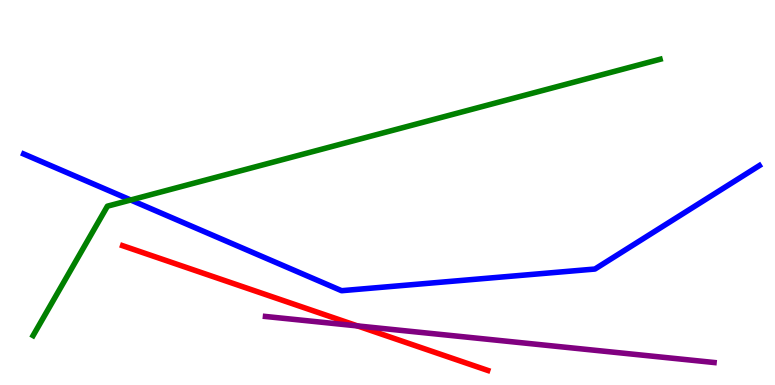[{'lines': ['blue', 'red'], 'intersections': []}, {'lines': ['green', 'red'], 'intersections': []}, {'lines': ['purple', 'red'], 'intersections': [{'x': 4.61, 'y': 1.53}]}, {'lines': ['blue', 'green'], 'intersections': [{'x': 1.69, 'y': 4.81}]}, {'lines': ['blue', 'purple'], 'intersections': []}, {'lines': ['green', 'purple'], 'intersections': []}]